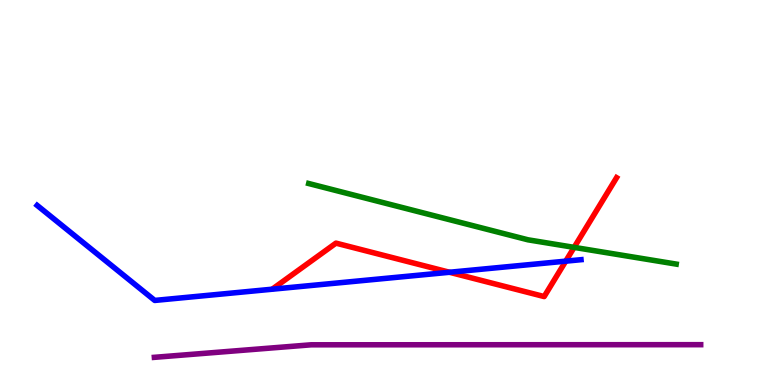[{'lines': ['blue', 'red'], 'intersections': [{'x': 5.8, 'y': 2.93}, {'x': 7.3, 'y': 3.22}]}, {'lines': ['green', 'red'], 'intersections': [{'x': 7.41, 'y': 3.57}]}, {'lines': ['purple', 'red'], 'intersections': []}, {'lines': ['blue', 'green'], 'intersections': []}, {'lines': ['blue', 'purple'], 'intersections': []}, {'lines': ['green', 'purple'], 'intersections': []}]